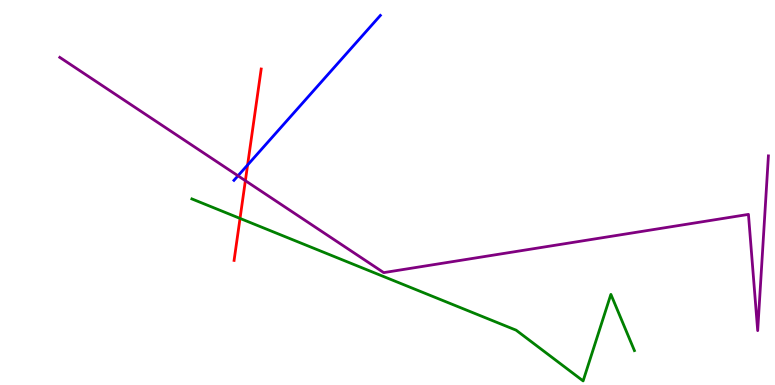[{'lines': ['blue', 'red'], 'intersections': [{'x': 3.19, 'y': 5.71}]}, {'lines': ['green', 'red'], 'intersections': [{'x': 3.1, 'y': 4.33}]}, {'lines': ['purple', 'red'], 'intersections': [{'x': 3.17, 'y': 5.31}]}, {'lines': ['blue', 'green'], 'intersections': []}, {'lines': ['blue', 'purple'], 'intersections': [{'x': 3.07, 'y': 5.43}]}, {'lines': ['green', 'purple'], 'intersections': []}]